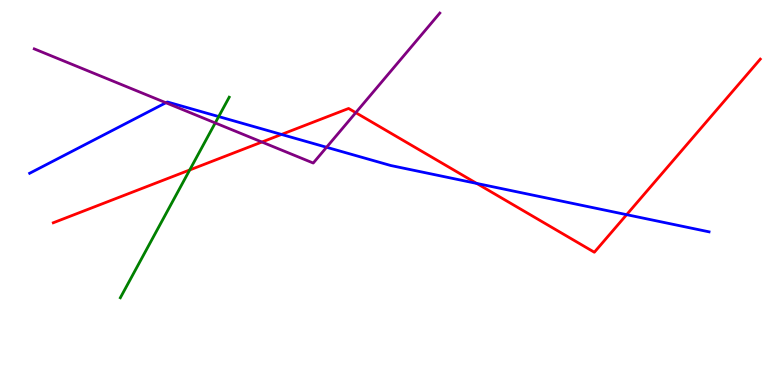[{'lines': ['blue', 'red'], 'intersections': [{'x': 3.63, 'y': 6.51}, {'x': 6.15, 'y': 5.24}, {'x': 8.09, 'y': 4.42}]}, {'lines': ['green', 'red'], 'intersections': [{'x': 2.45, 'y': 5.59}]}, {'lines': ['purple', 'red'], 'intersections': [{'x': 3.38, 'y': 6.31}, {'x': 4.59, 'y': 7.07}]}, {'lines': ['blue', 'green'], 'intersections': [{'x': 2.82, 'y': 6.97}]}, {'lines': ['blue', 'purple'], 'intersections': [{'x': 2.14, 'y': 7.33}, {'x': 4.21, 'y': 6.18}]}, {'lines': ['green', 'purple'], 'intersections': [{'x': 2.78, 'y': 6.81}]}]